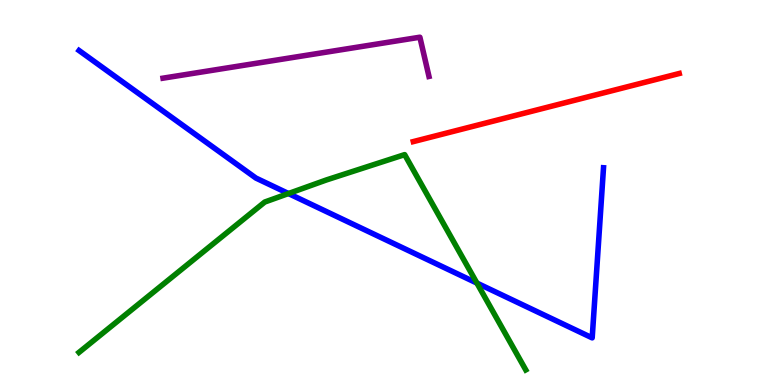[{'lines': ['blue', 'red'], 'intersections': []}, {'lines': ['green', 'red'], 'intersections': []}, {'lines': ['purple', 'red'], 'intersections': []}, {'lines': ['blue', 'green'], 'intersections': [{'x': 3.72, 'y': 4.97}, {'x': 6.15, 'y': 2.65}]}, {'lines': ['blue', 'purple'], 'intersections': []}, {'lines': ['green', 'purple'], 'intersections': []}]